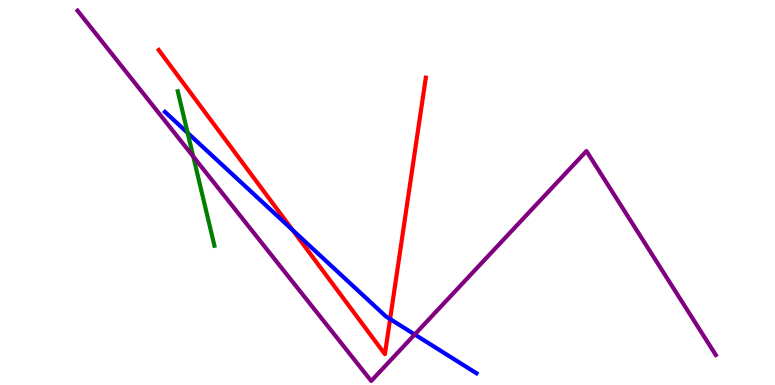[{'lines': ['blue', 'red'], 'intersections': [{'x': 3.78, 'y': 4.03}, {'x': 5.03, 'y': 1.71}]}, {'lines': ['green', 'red'], 'intersections': []}, {'lines': ['purple', 'red'], 'intersections': []}, {'lines': ['blue', 'green'], 'intersections': [{'x': 2.42, 'y': 6.55}]}, {'lines': ['blue', 'purple'], 'intersections': [{'x': 5.35, 'y': 1.31}]}, {'lines': ['green', 'purple'], 'intersections': [{'x': 2.49, 'y': 5.93}]}]